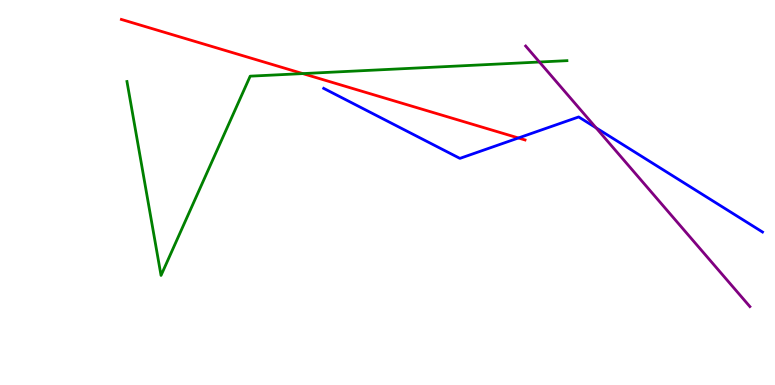[{'lines': ['blue', 'red'], 'intersections': [{'x': 6.69, 'y': 6.42}]}, {'lines': ['green', 'red'], 'intersections': [{'x': 3.91, 'y': 8.09}]}, {'lines': ['purple', 'red'], 'intersections': []}, {'lines': ['blue', 'green'], 'intersections': []}, {'lines': ['blue', 'purple'], 'intersections': [{'x': 7.69, 'y': 6.68}]}, {'lines': ['green', 'purple'], 'intersections': [{'x': 6.96, 'y': 8.39}]}]